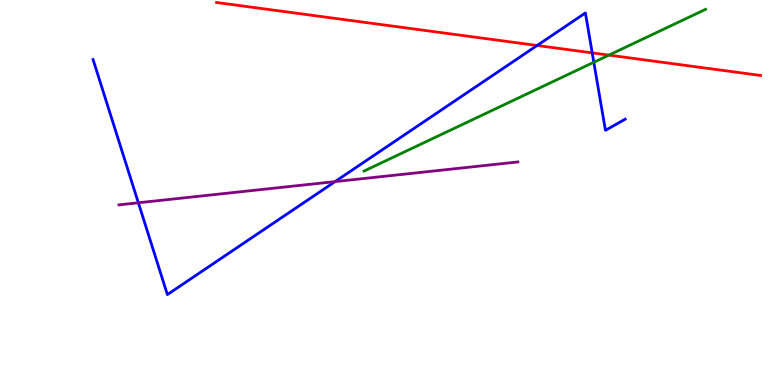[{'lines': ['blue', 'red'], 'intersections': [{'x': 6.93, 'y': 8.82}, {'x': 7.64, 'y': 8.63}]}, {'lines': ['green', 'red'], 'intersections': [{'x': 7.86, 'y': 8.57}]}, {'lines': ['purple', 'red'], 'intersections': []}, {'lines': ['blue', 'green'], 'intersections': [{'x': 7.66, 'y': 8.38}]}, {'lines': ['blue', 'purple'], 'intersections': [{'x': 1.79, 'y': 4.73}, {'x': 4.32, 'y': 5.28}]}, {'lines': ['green', 'purple'], 'intersections': []}]